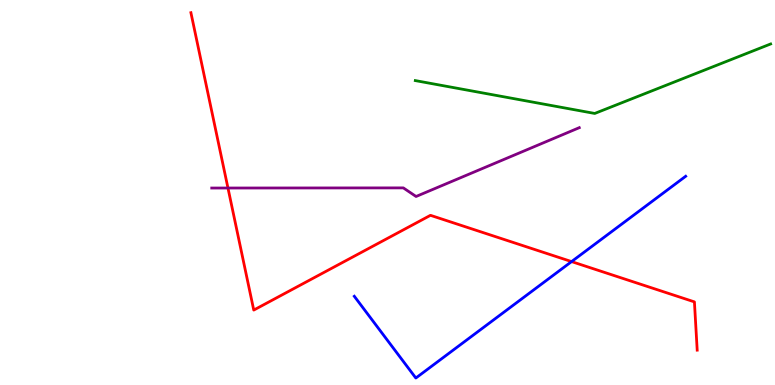[{'lines': ['blue', 'red'], 'intersections': [{'x': 7.38, 'y': 3.21}]}, {'lines': ['green', 'red'], 'intersections': []}, {'lines': ['purple', 'red'], 'intersections': [{'x': 2.94, 'y': 5.12}]}, {'lines': ['blue', 'green'], 'intersections': []}, {'lines': ['blue', 'purple'], 'intersections': []}, {'lines': ['green', 'purple'], 'intersections': []}]